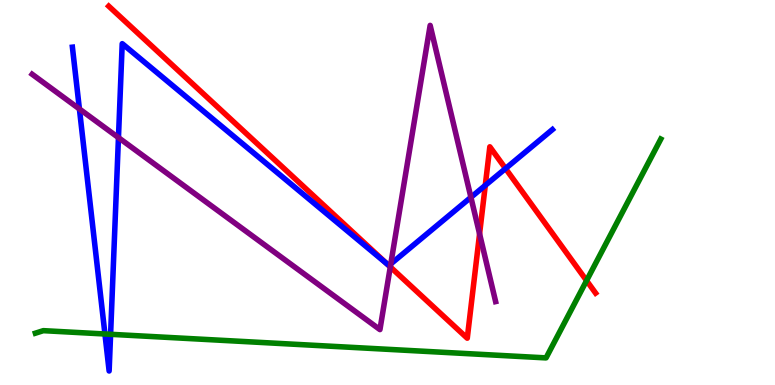[{'lines': ['blue', 'red'], 'intersections': [{'x': 4.99, 'y': 3.15}, {'x': 6.26, 'y': 5.19}, {'x': 6.52, 'y': 5.62}]}, {'lines': ['green', 'red'], 'intersections': [{'x': 7.57, 'y': 2.71}]}, {'lines': ['purple', 'red'], 'intersections': [{'x': 5.04, 'y': 3.07}, {'x': 6.19, 'y': 3.93}]}, {'lines': ['blue', 'green'], 'intersections': [{'x': 1.35, 'y': 1.32}, {'x': 1.43, 'y': 1.32}]}, {'lines': ['blue', 'purple'], 'intersections': [{'x': 1.02, 'y': 7.17}, {'x': 1.53, 'y': 6.43}, {'x': 5.04, 'y': 3.14}, {'x': 6.08, 'y': 4.87}]}, {'lines': ['green', 'purple'], 'intersections': []}]